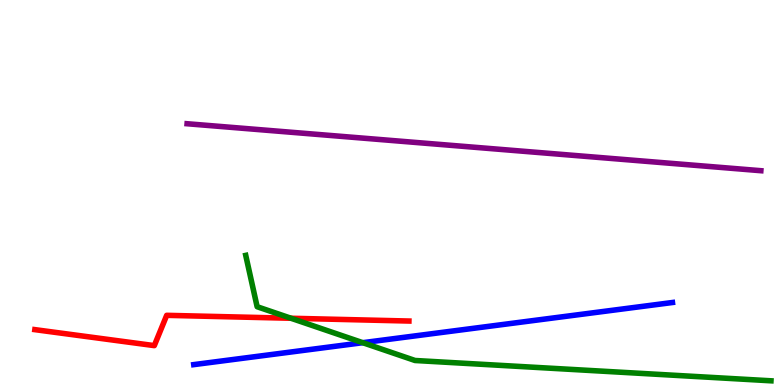[{'lines': ['blue', 'red'], 'intersections': []}, {'lines': ['green', 'red'], 'intersections': [{'x': 3.76, 'y': 1.73}]}, {'lines': ['purple', 'red'], 'intersections': []}, {'lines': ['blue', 'green'], 'intersections': [{'x': 4.68, 'y': 1.1}]}, {'lines': ['blue', 'purple'], 'intersections': []}, {'lines': ['green', 'purple'], 'intersections': []}]